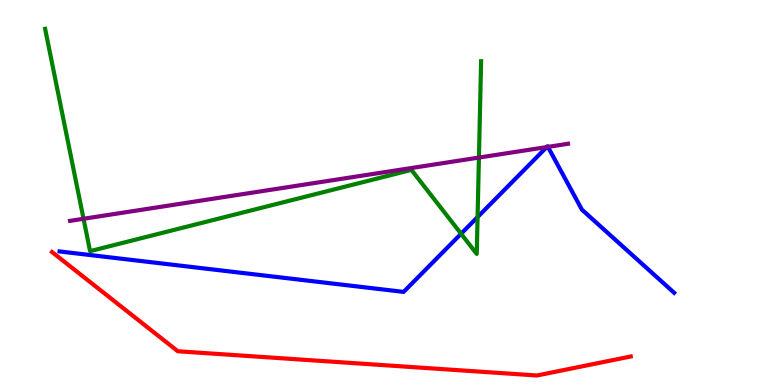[{'lines': ['blue', 'red'], 'intersections': []}, {'lines': ['green', 'red'], 'intersections': []}, {'lines': ['purple', 'red'], 'intersections': []}, {'lines': ['blue', 'green'], 'intersections': [{'x': 5.95, 'y': 3.93}, {'x': 6.16, 'y': 4.36}]}, {'lines': ['blue', 'purple'], 'intersections': [{'x': 7.05, 'y': 6.18}, {'x': 7.07, 'y': 6.18}]}, {'lines': ['green', 'purple'], 'intersections': [{'x': 1.08, 'y': 4.32}, {'x': 6.18, 'y': 5.91}]}]